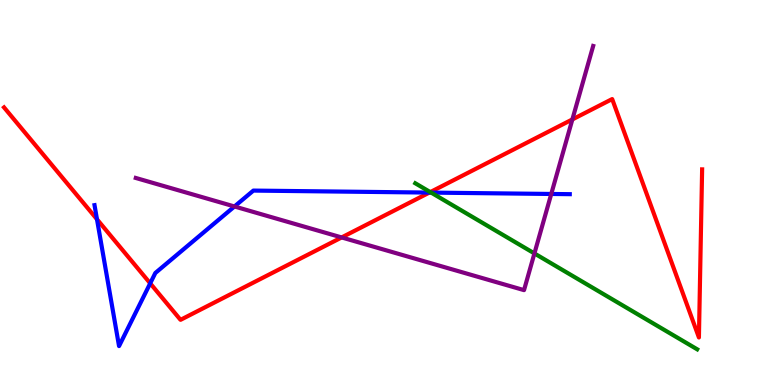[{'lines': ['blue', 'red'], 'intersections': [{'x': 1.25, 'y': 4.3}, {'x': 1.94, 'y': 2.64}, {'x': 5.54, 'y': 5.0}]}, {'lines': ['green', 'red'], 'intersections': [{'x': 5.55, 'y': 5.01}]}, {'lines': ['purple', 'red'], 'intersections': [{'x': 4.41, 'y': 3.83}, {'x': 7.39, 'y': 6.9}]}, {'lines': ['blue', 'green'], 'intersections': [{'x': 5.56, 'y': 5.0}]}, {'lines': ['blue', 'purple'], 'intersections': [{'x': 3.03, 'y': 4.64}, {'x': 7.11, 'y': 4.96}]}, {'lines': ['green', 'purple'], 'intersections': [{'x': 6.9, 'y': 3.42}]}]